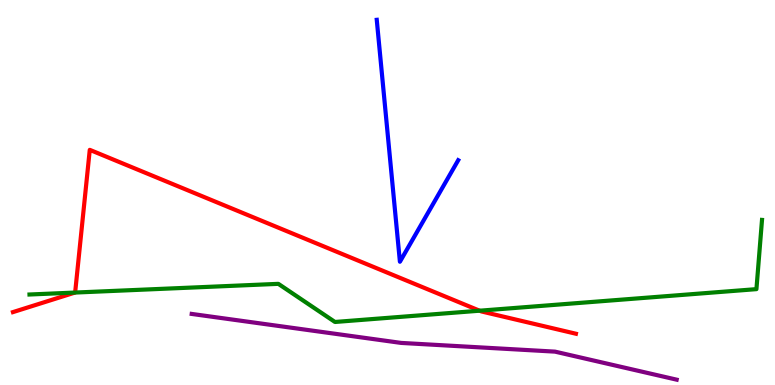[{'lines': ['blue', 'red'], 'intersections': []}, {'lines': ['green', 'red'], 'intersections': [{'x': 0.968, 'y': 2.4}, {'x': 6.19, 'y': 1.93}]}, {'lines': ['purple', 'red'], 'intersections': []}, {'lines': ['blue', 'green'], 'intersections': []}, {'lines': ['blue', 'purple'], 'intersections': []}, {'lines': ['green', 'purple'], 'intersections': []}]